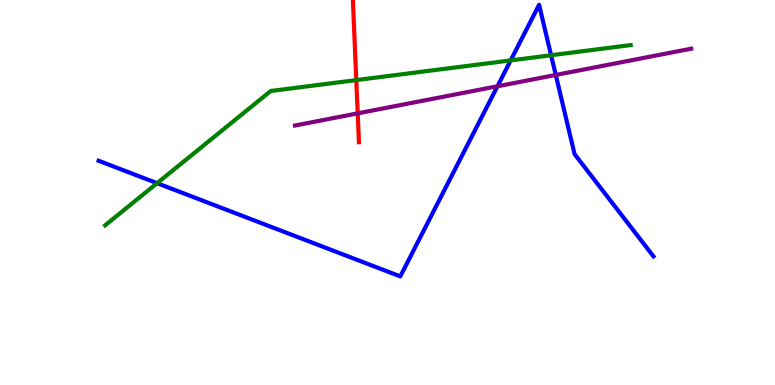[{'lines': ['blue', 'red'], 'intersections': []}, {'lines': ['green', 'red'], 'intersections': [{'x': 4.6, 'y': 7.92}]}, {'lines': ['purple', 'red'], 'intersections': [{'x': 4.62, 'y': 7.06}]}, {'lines': ['blue', 'green'], 'intersections': [{'x': 2.03, 'y': 5.24}, {'x': 6.59, 'y': 8.43}, {'x': 7.11, 'y': 8.57}]}, {'lines': ['blue', 'purple'], 'intersections': [{'x': 6.42, 'y': 7.76}, {'x': 7.17, 'y': 8.05}]}, {'lines': ['green', 'purple'], 'intersections': []}]